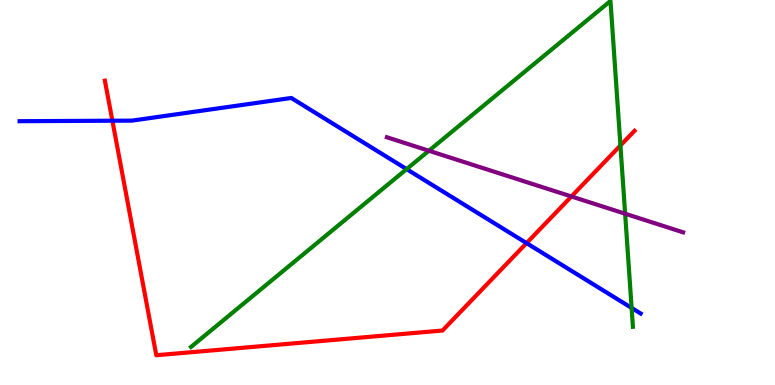[{'lines': ['blue', 'red'], 'intersections': [{'x': 1.45, 'y': 6.86}, {'x': 6.79, 'y': 3.69}]}, {'lines': ['green', 'red'], 'intersections': [{'x': 8.01, 'y': 6.22}]}, {'lines': ['purple', 'red'], 'intersections': [{'x': 7.37, 'y': 4.9}]}, {'lines': ['blue', 'green'], 'intersections': [{'x': 5.25, 'y': 5.61}, {'x': 8.15, 'y': 2.0}]}, {'lines': ['blue', 'purple'], 'intersections': []}, {'lines': ['green', 'purple'], 'intersections': [{'x': 5.53, 'y': 6.08}, {'x': 8.07, 'y': 4.45}]}]